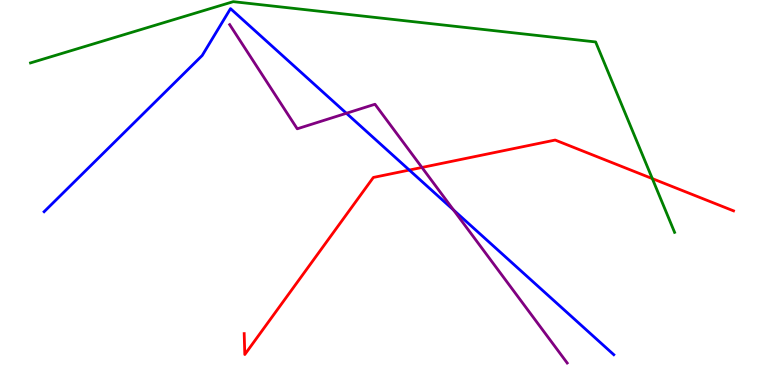[{'lines': ['blue', 'red'], 'intersections': [{'x': 5.28, 'y': 5.58}]}, {'lines': ['green', 'red'], 'intersections': [{'x': 8.42, 'y': 5.36}]}, {'lines': ['purple', 'red'], 'intersections': [{'x': 5.44, 'y': 5.65}]}, {'lines': ['blue', 'green'], 'intersections': []}, {'lines': ['blue', 'purple'], 'intersections': [{'x': 4.47, 'y': 7.06}, {'x': 5.85, 'y': 4.55}]}, {'lines': ['green', 'purple'], 'intersections': []}]